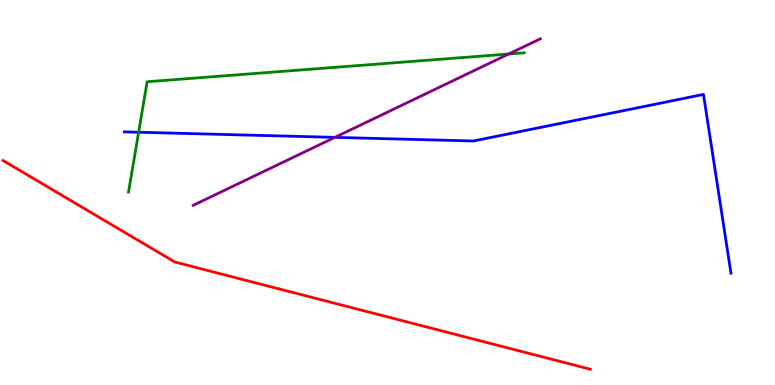[{'lines': ['blue', 'red'], 'intersections': []}, {'lines': ['green', 'red'], 'intersections': []}, {'lines': ['purple', 'red'], 'intersections': []}, {'lines': ['blue', 'green'], 'intersections': [{'x': 1.79, 'y': 6.57}]}, {'lines': ['blue', 'purple'], 'intersections': [{'x': 4.32, 'y': 6.43}]}, {'lines': ['green', 'purple'], 'intersections': [{'x': 6.56, 'y': 8.6}]}]